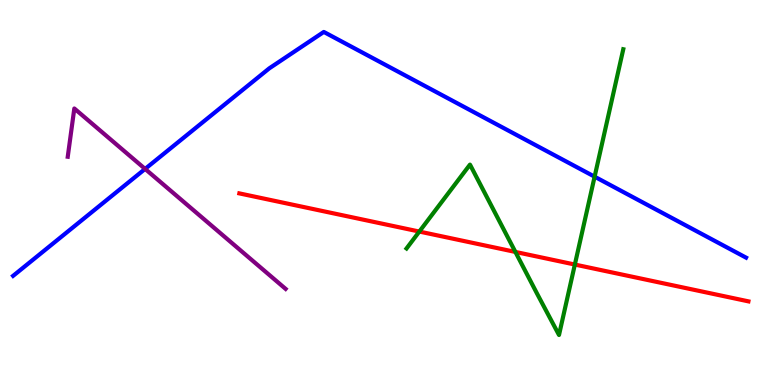[{'lines': ['blue', 'red'], 'intersections': []}, {'lines': ['green', 'red'], 'intersections': [{'x': 5.41, 'y': 3.99}, {'x': 6.65, 'y': 3.46}, {'x': 7.42, 'y': 3.13}]}, {'lines': ['purple', 'red'], 'intersections': []}, {'lines': ['blue', 'green'], 'intersections': [{'x': 7.67, 'y': 5.41}]}, {'lines': ['blue', 'purple'], 'intersections': [{'x': 1.87, 'y': 5.61}]}, {'lines': ['green', 'purple'], 'intersections': []}]